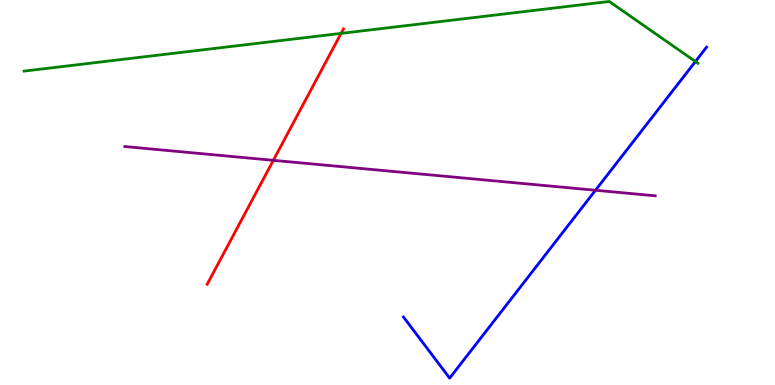[{'lines': ['blue', 'red'], 'intersections': []}, {'lines': ['green', 'red'], 'intersections': [{'x': 4.4, 'y': 9.13}]}, {'lines': ['purple', 'red'], 'intersections': [{'x': 3.53, 'y': 5.84}]}, {'lines': ['blue', 'green'], 'intersections': [{'x': 8.97, 'y': 8.4}]}, {'lines': ['blue', 'purple'], 'intersections': [{'x': 7.68, 'y': 5.06}]}, {'lines': ['green', 'purple'], 'intersections': []}]